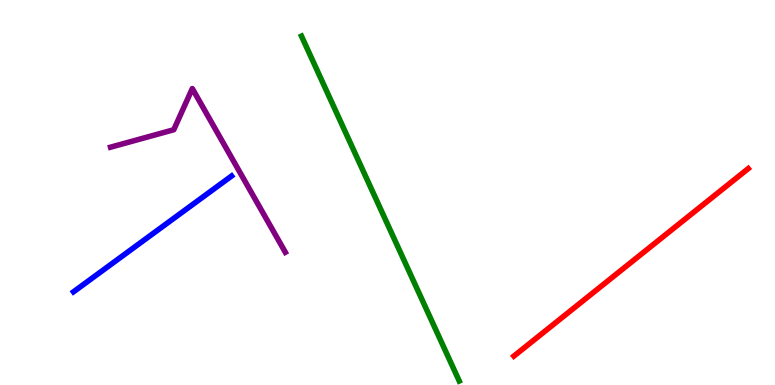[{'lines': ['blue', 'red'], 'intersections': []}, {'lines': ['green', 'red'], 'intersections': []}, {'lines': ['purple', 'red'], 'intersections': []}, {'lines': ['blue', 'green'], 'intersections': []}, {'lines': ['blue', 'purple'], 'intersections': []}, {'lines': ['green', 'purple'], 'intersections': []}]